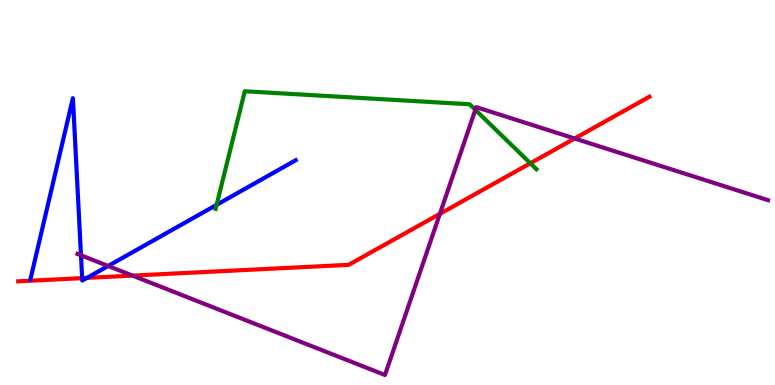[{'lines': ['blue', 'red'], 'intersections': [{'x': 1.06, 'y': 2.78}, {'x': 1.12, 'y': 2.78}]}, {'lines': ['green', 'red'], 'intersections': [{'x': 6.84, 'y': 5.76}]}, {'lines': ['purple', 'red'], 'intersections': [{'x': 1.71, 'y': 2.84}, {'x': 5.68, 'y': 4.45}, {'x': 7.42, 'y': 6.4}]}, {'lines': ['blue', 'green'], 'intersections': [{'x': 2.8, 'y': 4.68}]}, {'lines': ['blue', 'purple'], 'intersections': [{'x': 1.04, 'y': 3.37}, {'x': 1.4, 'y': 3.09}]}, {'lines': ['green', 'purple'], 'intersections': [{'x': 6.13, 'y': 7.15}]}]